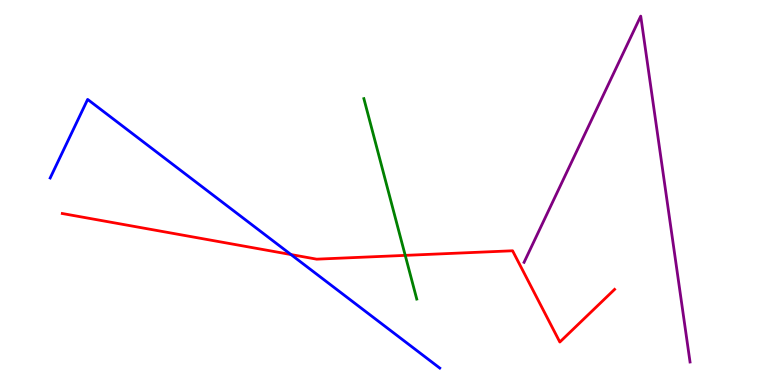[{'lines': ['blue', 'red'], 'intersections': [{'x': 3.75, 'y': 3.39}]}, {'lines': ['green', 'red'], 'intersections': [{'x': 5.23, 'y': 3.37}]}, {'lines': ['purple', 'red'], 'intersections': []}, {'lines': ['blue', 'green'], 'intersections': []}, {'lines': ['blue', 'purple'], 'intersections': []}, {'lines': ['green', 'purple'], 'intersections': []}]